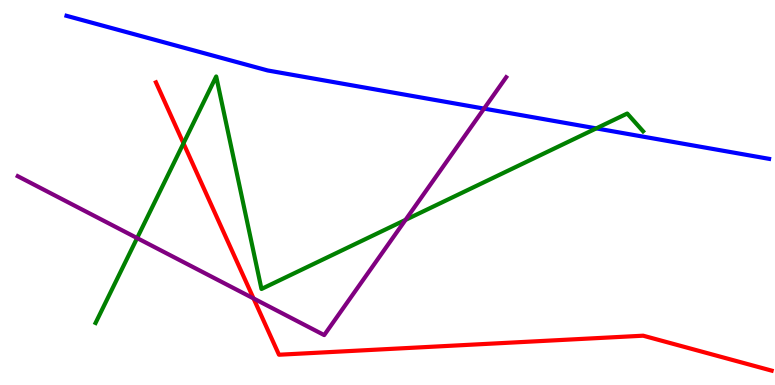[{'lines': ['blue', 'red'], 'intersections': []}, {'lines': ['green', 'red'], 'intersections': [{'x': 2.37, 'y': 6.28}]}, {'lines': ['purple', 'red'], 'intersections': [{'x': 3.27, 'y': 2.25}]}, {'lines': ['blue', 'green'], 'intersections': [{'x': 7.69, 'y': 6.67}]}, {'lines': ['blue', 'purple'], 'intersections': [{'x': 6.25, 'y': 7.18}]}, {'lines': ['green', 'purple'], 'intersections': [{'x': 1.77, 'y': 3.82}, {'x': 5.23, 'y': 4.29}]}]